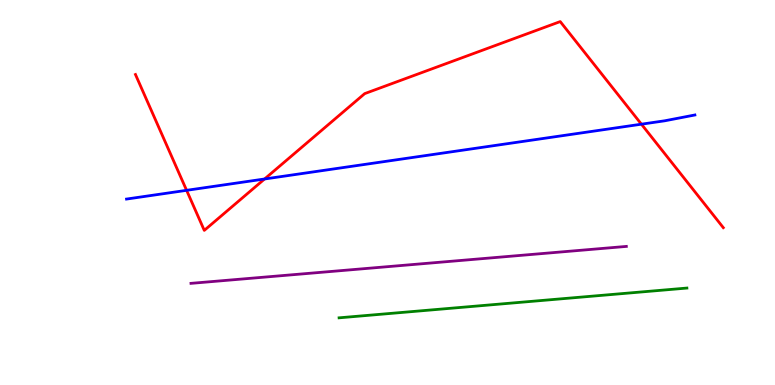[{'lines': ['blue', 'red'], 'intersections': [{'x': 2.41, 'y': 5.06}, {'x': 3.41, 'y': 5.35}, {'x': 8.28, 'y': 6.77}]}, {'lines': ['green', 'red'], 'intersections': []}, {'lines': ['purple', 'red'], 'intersections': []}, {'lines': ['blue', 'green'], 'intersections': []}, {'lines': ['blue', 'purple'], 'intersections': []}, {'lines': ['green', 'purple'], 'intersections': []}]